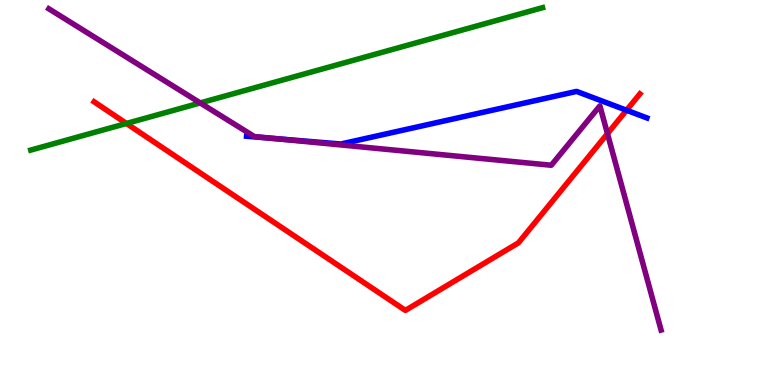[{'lines': ['blue', 'red'], 'intersections': [{'x': 8.08, 'y': 7.14}]}, {'lines': ['green', 'red'], 'intersections': [{'x': 1.63, 'y': 6.79}]}, {'lines': ['purple', 'red'], 'intersections': [{'x': 7.84, 'y': 6.53}]}, {'lines': ['blue', 'green'], 'intersections': []}, {'lines': ['blue', 'purple'], 'intersections': [{'x': 3.55, 'y': 6.4}]}, {'lines': ['green', 'purple'], 'intersections': [{'x': 2.58, 'y': 7.33}]}]